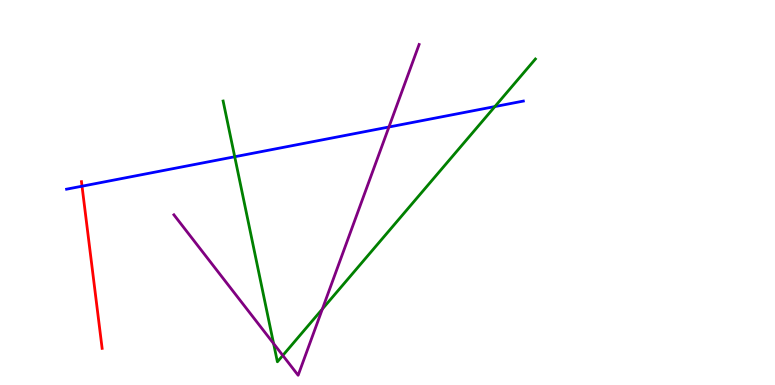[{'lines': ['blue', 'red'], 'intersections': [{'x': 1.06, 'y': 5.16}]}, {'lines': ['green', 'red'], 'intersections': []}, {'lines': ['purple', 'red'], 'intersections': []}, {'lines': ['blue', 'green'], 'intersections': [{'x': 3.03, 'y': 5.93}, {'x': 6.39, 'y': 7.23}]}, {'lines': ['blue', 'purple'], 'intersections': [{'x': 5.02, 'y': 6.7}]}, {'lines': ['green', 'purple'], 'intersections': [{'x': 3.53, 'y': 1.08}, {'x': 3.65, 'y': 0.767}, {'x': 4.16, 'y': 1.97}]}]